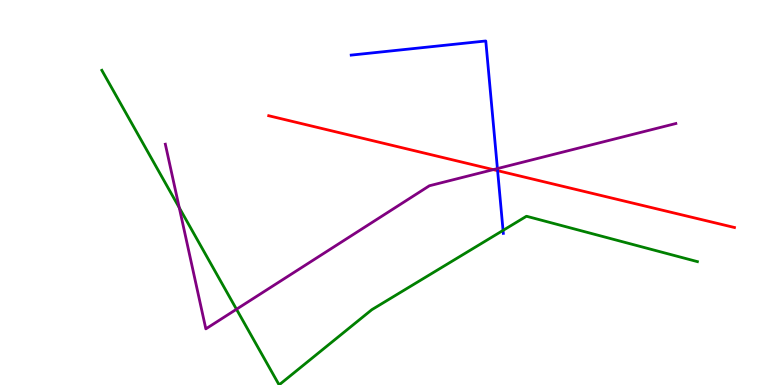[{'lines': ['blue', 'red'], 'intersections': [{'x': 6.42, 'y': 5.57}]}, {'lines': ['green', 'red'], 'intersections': []}, {'lines': ['purple', 'red'], 'intersections': [{'x': 6.37, 'y': 5.59}]}, {'lines': ['blue', 'green'], 'intersections': [{'x': 6.49, 'y': 4.02}]}, {'lines': ['blue', 'purple'], 'intersections': [{'x': 6.42, 'y': 5.62}]}, {'lines': ['green', 'purple'], 'intersections': [{'x': 2.31, 'y': 4.61}, {'x': 3.05, 'y': 1.97}]}]